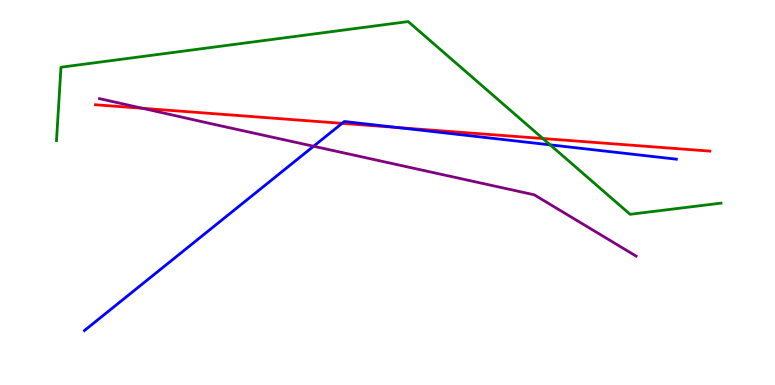[{'lines': ['blue', 'red'], 'intersections': [{'x': 4.41, 'y': 6.8}, {'x': 5.13, 'y': 6.69}]}, {'lines': ['green', 'red'], 'intersections': [{'x': 7.0, 'y': 6.4}]}, {'lines': ['purple', 'red'], 'intersections': [{'x': 1.84, 'y': 7.19}]}, {'lines': ['blue', 'green'], 'intersections': [{'x': 7.1, 'y': 6.24}]}, {'lines': ['blue', 'purple'], 'intersections': [{'x': 4.05, 'y': 6.2}]}, {'lines': ['green', 'purple'], 'intersections': []}]